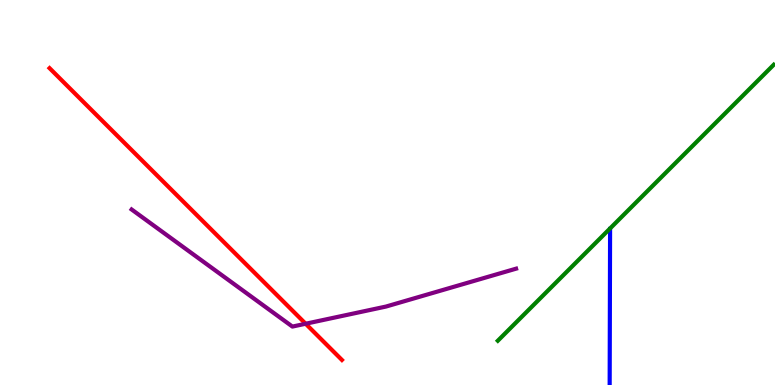[{'lines': ['blue', 'red'], 'intersections': []}, {'lines': ['green', 'red'], 'intersections': []}, {'lines': ['purple', 'red'], 'intersections': [{'x': 3.94, 'y': 1.59}]}, {'lines': ['blue', 'green'], 'intersections': []}, {'lines': ['blue', 'purple'], 'intersections': []}, {'lines': ['green', 'purple'], 'intersections': []}]